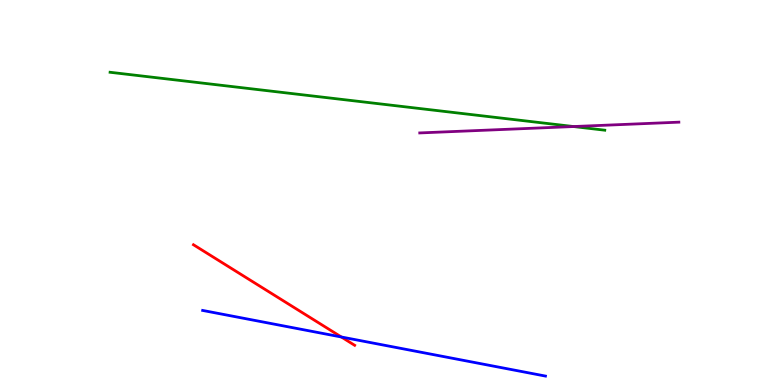[{'lines': ['blue', 'red'], 'intersections': [{'x': 4.4, 'y': 1.25}]}, {'lines': ['green', 'red'], 'intersections': []}, {'lines': ['purple', 'red'], 'intersections': []}, {'lines': ['blue', 'green'], 'intersections': []}, {'lines': ['blue', 'purple'], 'intersections': []}, {'lines': ['green', 'purple'], 'intersections': [{'x': 7.4, 'y': 6.71}]}]